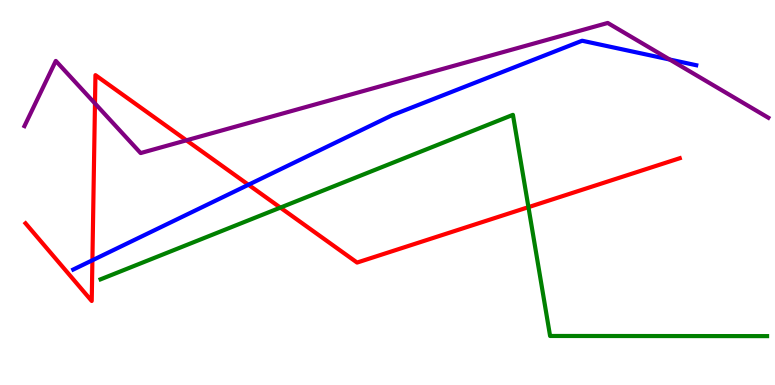[{'lines': ['blue', 'red'], 'intersections': [{'x': 1.19, 'y': 3.24}, {'x': 3.21, 'y': 5.2}]}, {'lines': ['green', 'red'], 'intersections': [{'x': 3.62, 'y': 4.61}, {'x': 6.82, 'y': 4.62}]}, {'lines': ['purple', 'red'], 'intersections': [{'x': 1.23, 'y': 7.31}, {'x': 2.41, 'y': 6.36}]}, {'lines': ['blue', 'green'], 'intersections': []}, {'lines': ['blue', 'purple'], 'intersections': [{'x': 8.64, 'y': 8.45}]}, {'lines': ['green', 'purple'], 'intersections': []}]